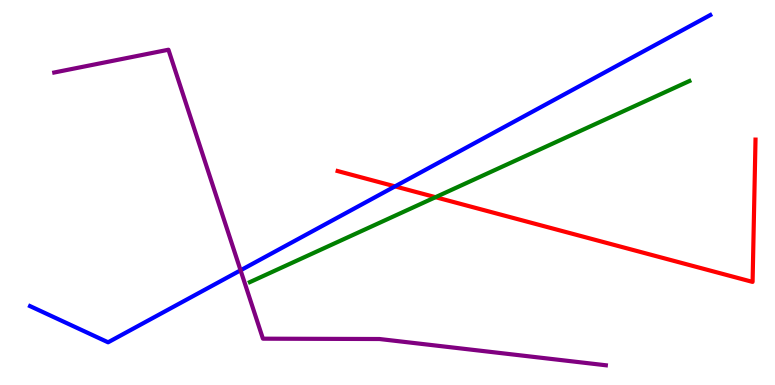[{'lines': ['blue', 'red'], 'intersections': [{'x': 5.1, 'y': 5.16}]}, {'lines': ['green', 'red'], 'intersections': [{'x': 5.62, 'y': 4.88}]}, {'lines': ['purple', 'red'], 'intersections': []}, {'lines': ['blue', 'green'], 'intersections': []}, {'lines': ['blue', 'purple'], 'intersections': [{'x': 3.1, 'y': 2.98}]}, {'lines': ['green', 'purple'], 'intersections': []}]